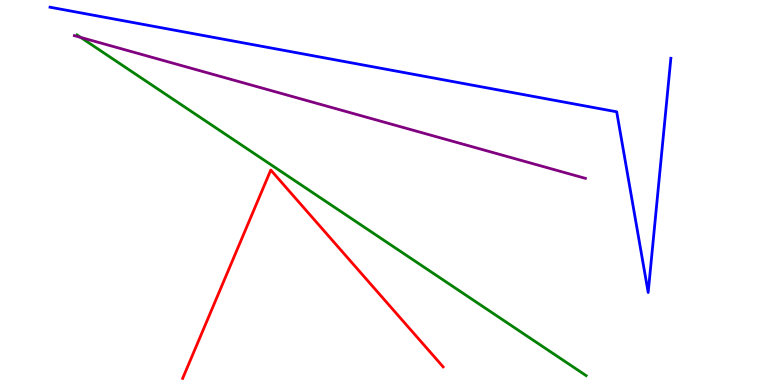[{'lines': ['blue', 'red'], 'intersections': []}, {'lines': ['green', 'red'], 'intersections': []}, {'lines': ['purple', 'red'], 'intersections': []}, {'lines': ['blue', 'green'], 'intersections': []}, {'lines': ['blue', 'purple'], 'intersections': []}, {'lines': ['green', 'purple'], 'intersections': [{'x': 1.04, 'y': 9.03}]}]